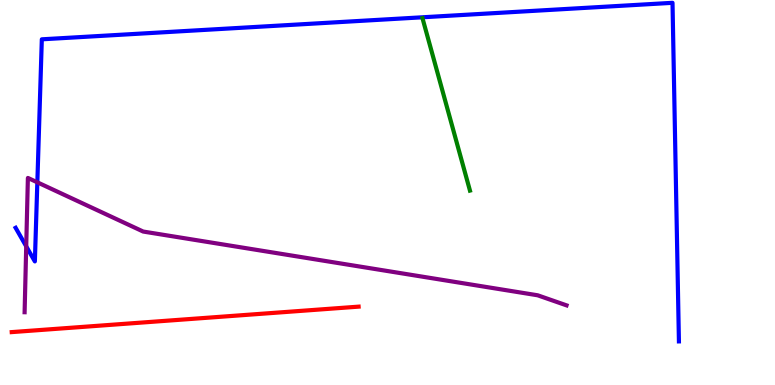[{'lines': ['blue', 'red'], 'intersections': []}, {'lines': ['green', 'red'], 'intersections': []}, {'lines': ['purple', 'red'], 'intersections': []}, {'lines': ['blue', 'green'], 'intersections': []}, {'lines': ['blue', 'purple'], 'intersections': [{'x': 0.338, 'y': 3.6}, {'x': 0.482, 'y': 5.26}]}, {'lines': ['green', 'purple'], 'intersections': []}]